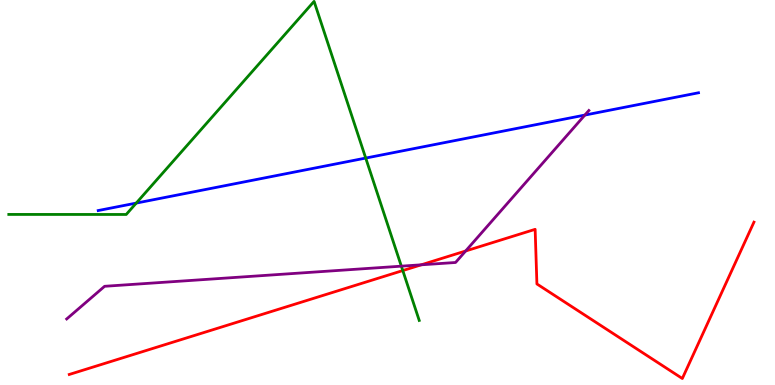[{'lines': ['blue', 'red'], 'intersections': []}, {'lines': ['green', 'red'], 'intersections': [{'x': 5.2, 'y': 2.97}]}, {'lines': ['purple', 'red'], 'intersections': [{'x': 5.44, 'y': 3.12}, {'x': 6.01, 'y': 3.48}]}, {'lines': ['blue', 'green'], 'intersections': [{'x': 1.76, 'y': 4.73}, {'x': 4.72, 'y': 5.89}]}, {'lines': ['blue', 'purple'], 'intersections': [{'x': 7.55, 'y': 7.01}]}, {'lines': ['green', 'purple'], 'intersections': [{'x': 5.18, 'y': 3.09}]}]